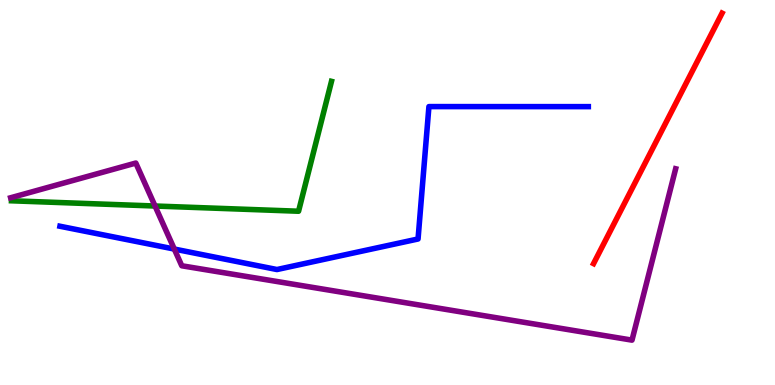[{'lines': ['blue', 'red'], 'intersections': []}, {'lines': ['green', 'red'], 'intersections': []}, {'lines': ['purple', 'red'], 'intersections': []}, {'lines': ['blue', 'green'], 'intersections': []}, {'lines': ['blue', 'purple'], 'intersections': [{'x': 2.25, 'y': 3.53}]}, {'lines': ['green', 'purple'], 'intersections': [{'x': 2.0, 'y': 4.65}]}]